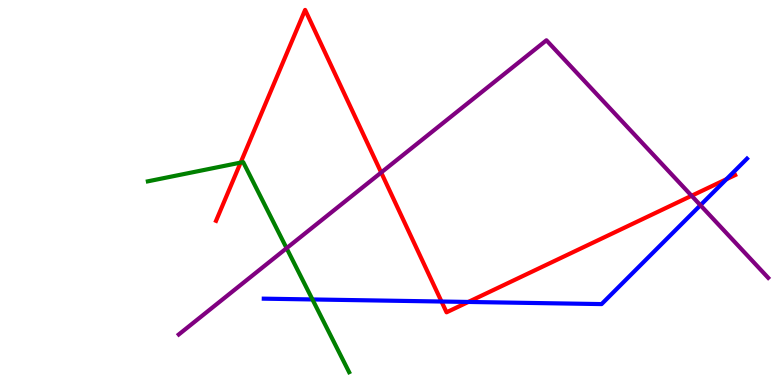[{'lines': ['blue', 'red'], 'intersections': [{'x': 5.7, 'y': 2.17}, {'x': 6.04, 'y': 2.16}, {'x': 9.37, 'y': 5.35}]}, {'lines': ['green', 'red'], 'intersections': [{'x': 3.1, 'y': 5.78}]}, {'lines': ['purple', 'red'], 'intersections': [{'x': 4.92, 'y': 5.52}, {'x': 8.92, 'y': 4.92}]}, {'lines': ['blue', 'green'], 'intersections': [{'x': 4.03, 'y': 2.22}]}, {'lines': ['blue', 'purple'], 'intersections': [{'x': 9.04, 'y': 4.67}]}, {'lines': ['green', 'purple'], 'intersections': [{'x': 3.7, 'y': 3.55}]}]